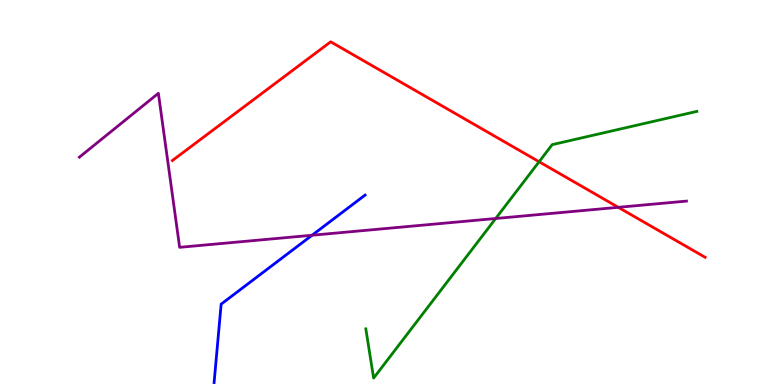[{'lines': ['blue', 'red'], 'intersections': []}, {'lines': ['green', 'red'], 'intersections': [{'x': 6.96, 'y': 5.8}]}, {'lines': ['purple', 'red'], 'intersections': [{'x': 7.98, 'y': 4.62}]}, {'lines': ['blue', 'green'], 'intersections': []}, {'lines': ['blue', 'purple'], 'intersections': [{'x': 4.03, 'y': 3.89}]}, {'lines': ['green', 'purple'], 'intersections': [{'x': 6.4, 'y': 4.32}]}]